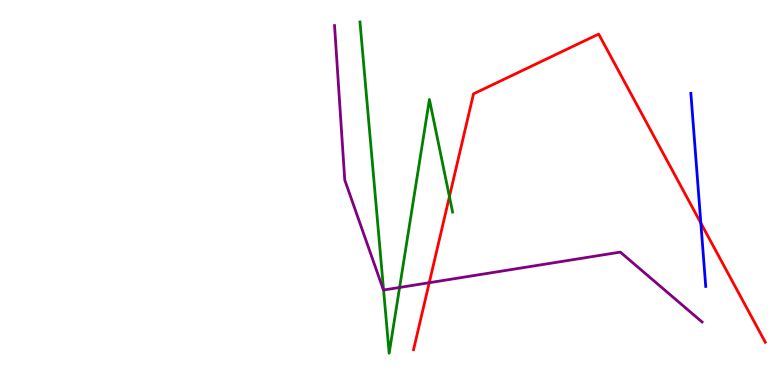[{'lines': ['blue', 'red'], 'intersections': [{'x': 9.04, 'y': 4.21}]}, {'lines': ['green', 'red'], 'intersections': [{'x': 5.8, 'y': 4.89}]}, {'lines': ['purple', 'red'], 'intersections': [{'x': 5.54, 'y': 2.66}]}, {'lines': ['blue', 'green'], 'intersections': []}, {'lines': ['blue', 'purple'], 'intersections': []}, {'lines': ['green', 'purple'], 'intersections': [{'x': 4.95, 'y': 2.47}, {'x': 5.16, 'y': 2.53}]}]